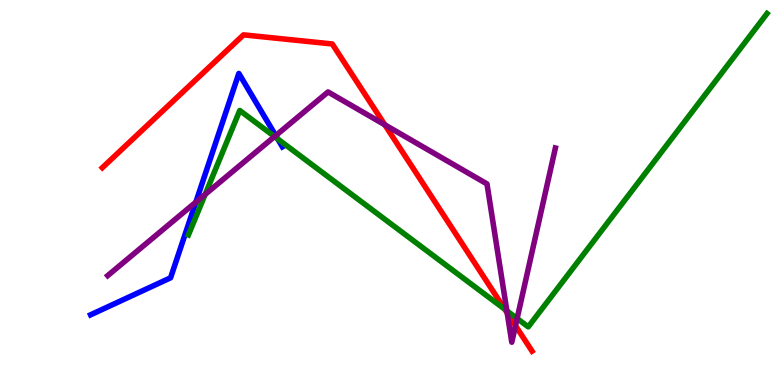[{'lines': ['blue', 'red'], 'intersections': []}, {'lines': ['green', 'red'], 'intersections': [{'x': 6.51, 'y': 1.97}]}, {'lines': ['purple', 'red'], 'intersections': [{'x': 4.97, 'y': 6.76}, {'x': 6.54, 'y': 1.87}, {'x': 6.65, 'y': 1.54}]}, {'lines': ['blue', 'green'], 'intersections': [{'x': 3.58, 'y': 6.39}]}, {'lines': ['blue', 'purple'], 'intersections': [{'x': 2.53, 'y': 4.75}, {'x': 3.56, 'y': 6.48}]}, {'lines': ['green', 'purple'], 'intersections': [{'x': 2.65, 'y': 4.95}, {'x': 3.54, 'y': 6.45}, {'x': 6.54, 'y': 1.93}, {'x': 6.67, 'y': 1.73}]}]